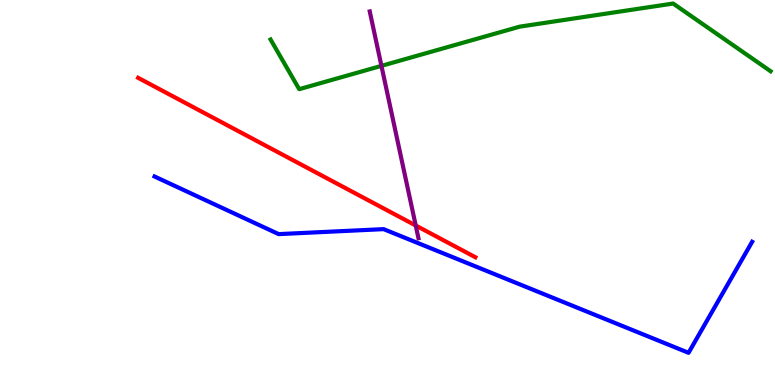[{'lines': ['blue', 'red'], 'intersections': []}, {'lines': ['green', 'red'], 'intersections': []}, {'lines': ['purple', 'red'], 'intersections': [{'x': 5.36, 'y': 4.14}]}, {'lines': ['blue', 'green'], 'intersections': []}, {'lines': ['blue', 'purple'], 'intersections': []}, {'lines': ['green', 'purple'], 'intersections': [{'x': 4.92, 'y': 8.29}]}]